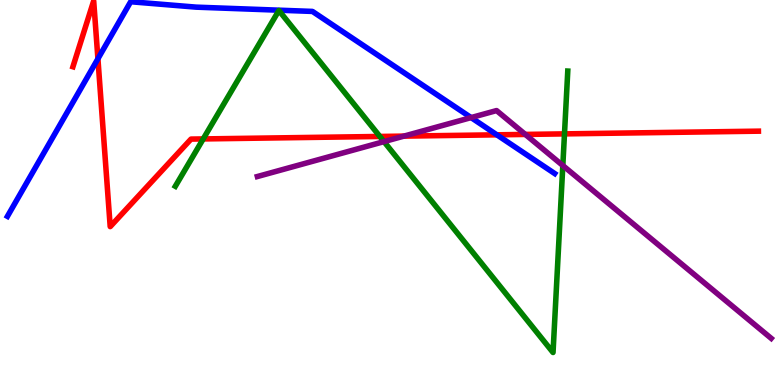[{'lines': ['blue', 'red'], 'intersections': [{'x': 1.26, 'y': 8.47}, {'x': 6.41, 'y': 6.5}]}, {'lines': ['green', 'red'], 'intersections': [{'x': 2.62, 'y': 6.39}, {'x': 4.9, 'y': 6.46}, {'x': 7.28, 'y': 6.52}]}, {'lines': ['purple', 'red'], 'intersections': [{'x': 5.21, 'y': 6.46}, {'x': 6.78, 'y': 6.51}]}, {'lines': ['blue', 'green'], 'intersections': []}, {'lines': ['blue', 'purple'], 'intersections': [{'x': 6.08, 'y': 6.95}]}, {'lines': ['green', 'purple'], 'intersections': [{'x': 4.95, 'y': 6.32}, {'x': 7.26, 'y': 5.7}]}]